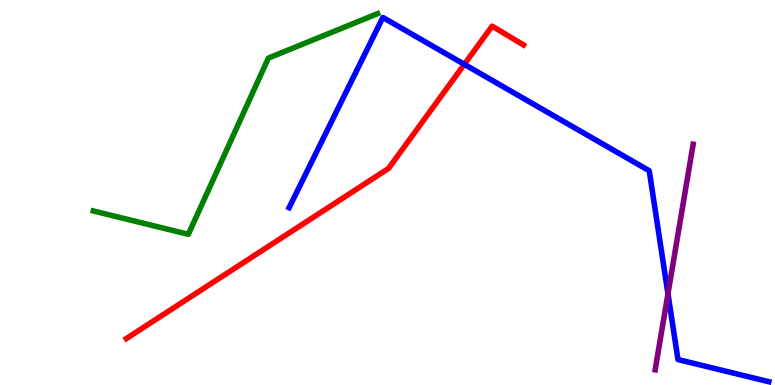[{'lines': ['blue', 'red'], 'intersections': [{'x': 5.99, 'y': 8.33}]}, {'lines': ['green', 'red'], 'intersections': []}, {'lines': ['purple', 'red'], 'intersections': []}, {'lines': ['blue', 'green'], 'intersections': []}, {'lines': ['blue', 'purple'], 'intersections': [{'x': 8.62, 'y': 2.37}]}, {'lines': ['green', 'purple'], 'intersections': []}]